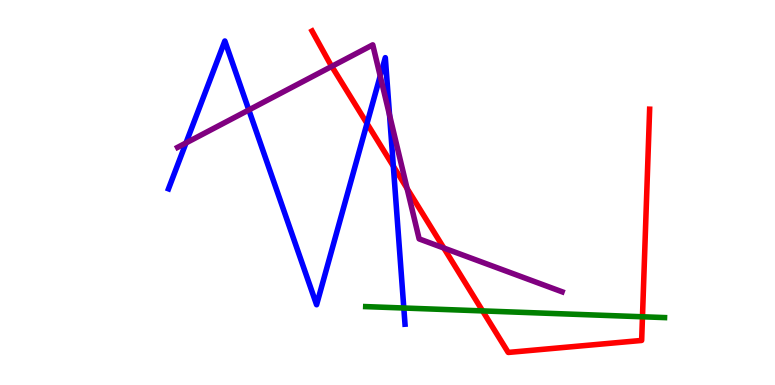[{'lines': ['blue', 'red'], 'intersections': [{'x': 4.74, 'y': 6.79}, {'x': 5.08, 'y': 5.68}]}, {'lines': ['green', 'red'], 'intersections': [{'x': 6.23, 'y': 1.92}, {'x': 8.29, 'y': 1.77}]}, {'lines': ['purple', 'red'], 'intersections': [{'x': 4.28, 'y': 8.28}, {'x': 5.25, 'y': 5.1}, {'x': 5.73, 'y': 3.56}]}, {'lines': ['blue', 'green'], 'intersections': [{'x': 5.21, 'y': 2.0}]}, {'lines': ['blue', 'purple'], 'intersections': [{'x': 2.4, 'y': 6.29}, {'x': 3.21, 'y': 7.14}, {'x': 4.91, 'y': 8.03}, {'x': 5.03, 'y': 7.01}]}, {'lines': ['green', 'purple'], 'intersections': []}]